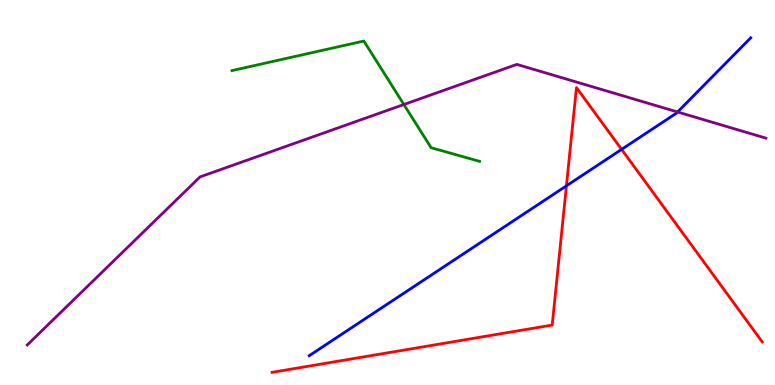[{'lines': ['blue', 'red'], 'intersections': [{'x': 7.31, 'y': 5.17}, {'x': 8.02, 'y': 6.12}]}, {'lines': ['green', 'red'], 'intersections': []}, {'lines': ['purple', 'red'], 'intersections': []}, {'lines': ['blue', 'green'], 'intersections': []}, {'lines': ['blue', 'purple'], 'intersections': [{'x': 8.74, 'y': 7.09}]}, {'lines': ['green', 'purple'], 'intersections': [{'x': 5.21, 'y': 7.29}]}]